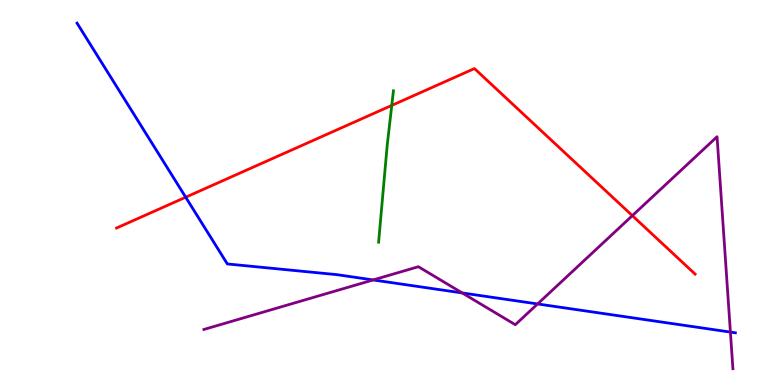[{'lines': ['blue', 'red'], 'intersections': [{'x': 2.4, 'y': 4.88}]}, {'lines': ['green', 'red'], 'intersections': [{'x': 5.06, 'y': 7.26}]}, {'lines': ['purple', 'red'], 'intersections': [{'x': 8.16, 'y': 4.4}]}, {'lines': ['blue', 'green'], 'intersections': []}, {'lines': ['blue', 'purple'], 'intersections': [{'x': 4.81, 'y': 2.73}, {'x': 5.96, 'y': 2.39}, {'x': 6.94, 'y': 2.11}, {'x': 9.42, 'y': 1.37}]}, {'lines': ['green', 'purple'], 'intersections': []}]